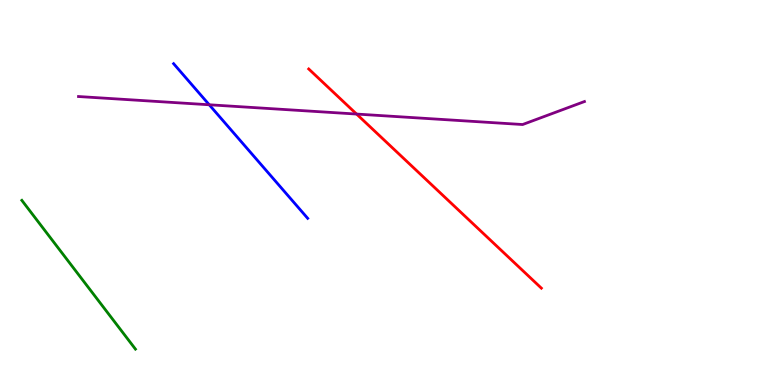[{'lines': ['blue', 'red'], 'intersections': []}, {'lines': ['green', 'red'], 'intersections': []}, {'lines': ['purple', 'red'], 'intersections': [{'x': 4.6, 'y': 7.04}]}, {'lines': ['blue', 'green'], 'intersections': []}, {'lines': ['blue', 'purple'], 'intersections': [{'x': 2.7, 'y': 7.28}]}, {'lines': ['green', 'purple'], 'intersections': []}]